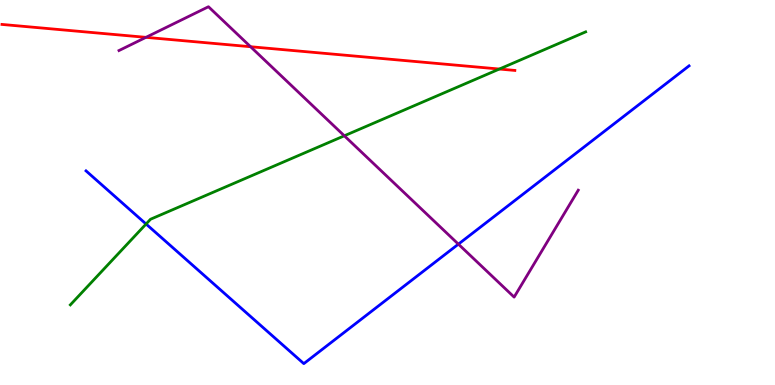[{'lines': ['blue', 'red'], 'intersections': []}, {'lines': ['green', 'red'], 'intersections': [{'x': 6.44, 'y': 8.21}]}, {'lines': ['purple', 'red'], 'intersections': [{'x': 1.88, 'y': 9.03}, {'x': 3.23, 'y': 8.79}]}, {'lines': ['blue', 'green'], 'intersections': [{'x': 1.88, 'y': 4.18}]}, {'lines': ['blue', 'purple'], 'intersections': [{'x': 5.91, 'y': 3.66}]}, {'lines': ['green', 'purple'], 'intersections': [{'x': 4.44, 'y': 6.47}]}]